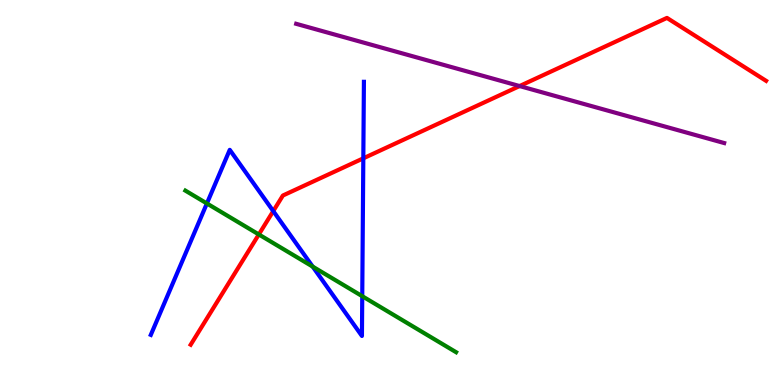[{'lines': ['blue', 'red'], 'intersections': [{'x': 3.53, 'y': 4.52}, {'x': 4.69, 'y': 5.89}]}, {'lines': ['green', 'red'], 'intersections': [{'x': 3.34, 'y': 3.91}]}, {'lines': ['purple', 'red'], 'intersections': [{'x': 6.7, 'y': 7.76}]}, {'lines': ['blue', 'green'], 'intersections': [{'x': 2.67, 'y': 4.72}, {'x': 4.03, 'y': 3.08}, {'x': 4.67, 'y': 2.31}]}, {'lines': ['blue', 'purple'], 'intersections': []}, {'lines': ['green', 'purple'], 'intersections': []}]